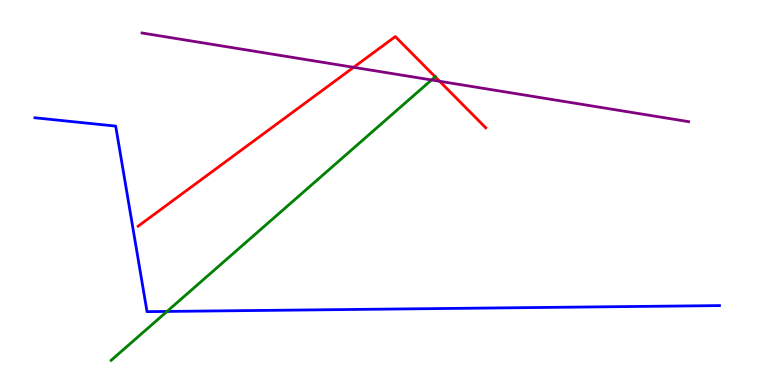[{'lines': ['blue', 'red'], 'intersections': []}, {'lines': ['green', 'red'], 'intersections': [{'x': 5.61, 'y': 8.01}]}, {'lines': ['purple', 'red'], 'intersections': [{'x': 4.56, 'y': 8.25}, {'x': 5.67, 'y': 7.89}]}, {'lines': ['blue', 'green'], 'intersections': [{'x': 2.16, 'y': 1.91}]}, {'lines': ['blue', 'purple'], 'intersections': []}, {'lines': ['green', 'purple'], 'intersections': [{'x': 5.57, 'y': 7.92}]}]